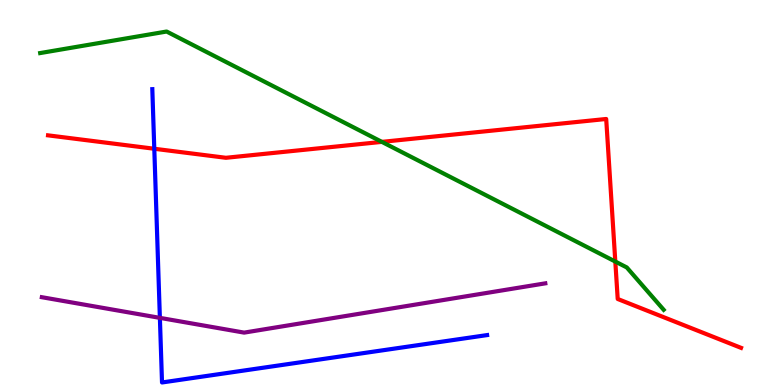[{'lines': ['blue', 'red'], 'intersections': [{'x': 1.99, 'y': 6.14}]}, {'lines': ['green', 'red'], 'intersections': [{'x': 4.93, 'y': 6.31}, {'x': 7.94, 'y': 3.21}]}, {'lines': ['purple', 'red'], 'intersections': []}, {'lines': ['blue', 'green'], 'intersections': []}, {'lines': ['blue', 'purple'], 'intersections': [{'x': 2.06, 'y': 1.74}]}, {'lines': ['green', 'purple'], 'intersections': []}]